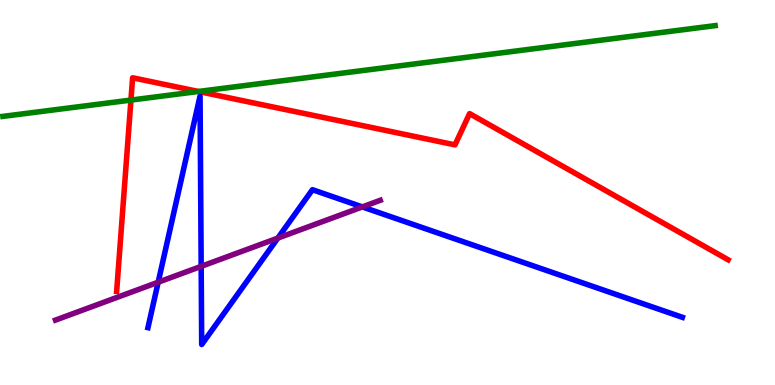[{'lines': ['blue', 'red'], 'intersections': []}, {'lines': ['green', 'red'], 'intersections': [{'x': 1.69, 'y': 7.4}, {'x': 2.56, 'y': 7.62}]}, {'lines': ['purple', 'red'], 'intersections': []}, {'lines': ['blue', 'green'], 'intersections': []}, {'lines': ['blue', 'purple'], 'intersections': [{'x': 2.04, 'y': 2.67}, {'x': 2.6, 'y': 3.08}, {'x': 3.58, 'y': 3.82}, {'x': 4.68, 'y': 4.63}]}, {'lines': ['green', 'purple'], 'intersections': []}]